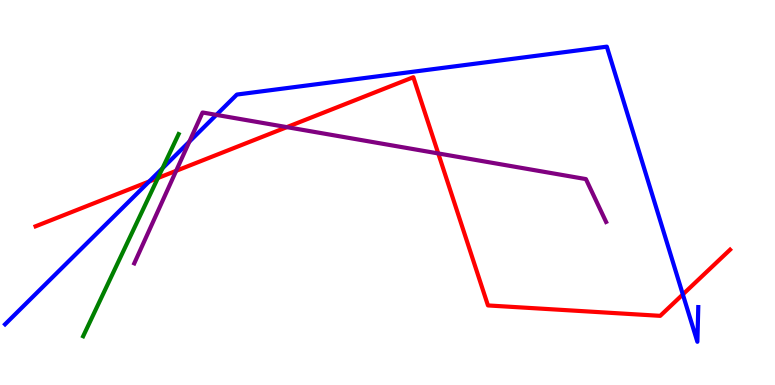[{'lines': ['blue', 'red'], 'intersections': [{'x': 1.93, 'y': 5.29}, {'x': 8.81, 'y': 2.35}]}, {'lines': ['green', 'red'], 'intersections': [{'x': 2.04, 'y': 5.38}]}, {'lines': ['purple', 'red'], 'intersections': [{'x': 2.27, 'y': 5.56}, {'x': 3.7, 'y': 6.7}, {'x': 5.65, 'y': 6.01}]}, {'lines': ['blue', 'green'], 'intersections': [{'x': 2.1, 'y': 5.63}]}, {'lines': ['blue', 'purple'], 'intersections': [{'x': 2.44, 'y': 6.32}, {'x': 2.79, 'y': 7.02}]}, {'lines': ['green', 'purple'], 'intersections': []}]